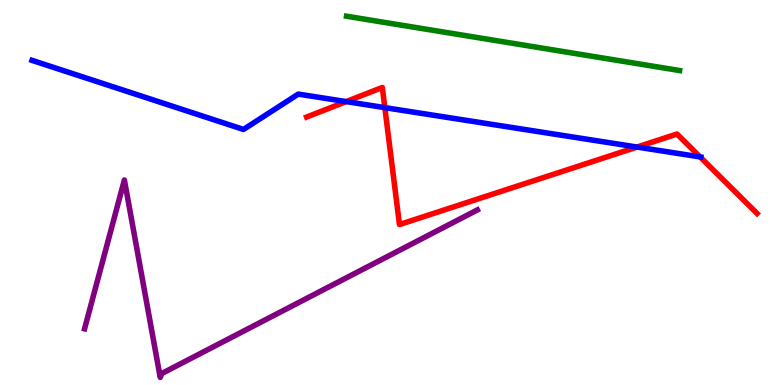[{'lines': ['blue', 'red'], 'intersections': [{'x': 4.47, 'y': 7.36}, {'x': 4.97, 'y': 7.2}, {'x': 8.22, 'y': 6.18}, {'x': 9.03, 'y': 5.92}]}, {'lines': ['green', 'red'], 'intersections': []}, {'lines': ['purple', 'red'], 'intersections': []}, {'lines': ['blue', 'green'], 'intersections': []}, {'lines': ['blue', 'purple'], 'intersections': []}, {'lines': ['green', 'purple'], 'intersections': []}]